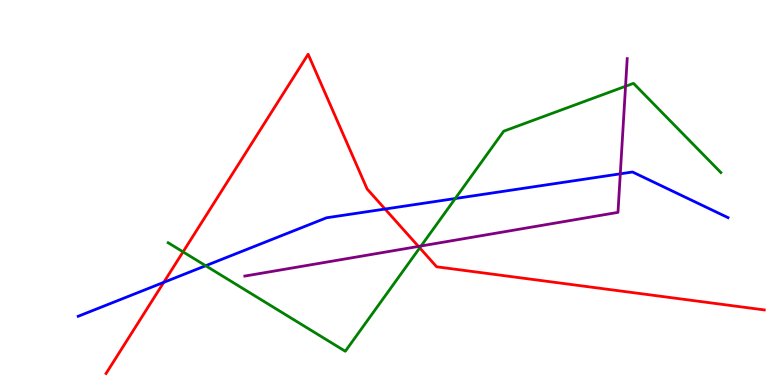[{'lines': ['blue', 'red'], 'intersections': [{'x': 2.11, 'y': 2.67}, {'x': 4.97, 'y': 4.57}]}, {'lines': ['green', 'red'], 'intersections': [{'x': 2.36, 'y': 3.46}, {'x': 5.42, 'y': 3.56}]}, {'lines': ['purple', 'red'], 'intersections': [{'x': 5.4, 'y': 3.6}]}, {'lines': ['blue', 'green'], 'intersections': [{'x': 2.65, 'y': 3.1}, {'x': 5.87, 'y': 4.84}]}, {'lines': ['blue', 'purple'], 'intersections': [{'x': 8.0, 'y': 5.49}]}, {'lines': ['green', 'purple'], 'intersections': [{'x': 5.43, 'y': 3.61}, {'x': 8.07, 'y': 7.76}]}]